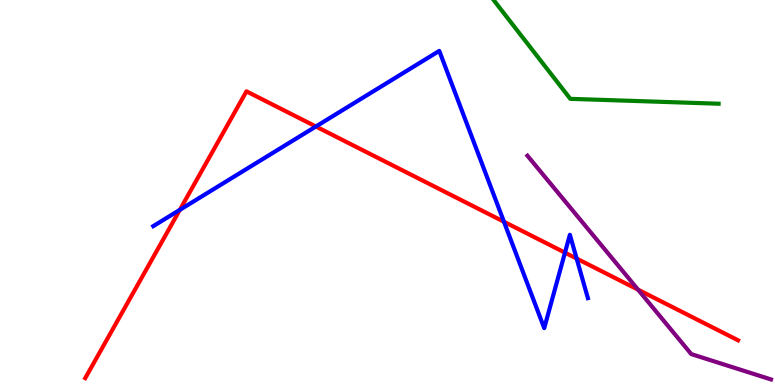[{'lines': ['blue', 'red'], 'intersections': [{'x': 2.32, 'y': 4.55}, {'x': 4.08, 'y': 6.71}, {'x': 6.5, 'y': 4.24}, {'x': 7.29, 'y': 3.44}, {'x': 7.44, 'y': 3.28}]}, {'lines': ['green', 'red'], 'intersections': []}, {'lines': ['purple', 'red'], 'intersections': [{'x': 8.23, 'y': 2.48}]}, {'lines': ['blue', 'green'], 'intersections': []}, {'lines': ['blue', 'purple'], 'intersections': []}, {'lines': ['green', 'purple'], 'intersections': []}]